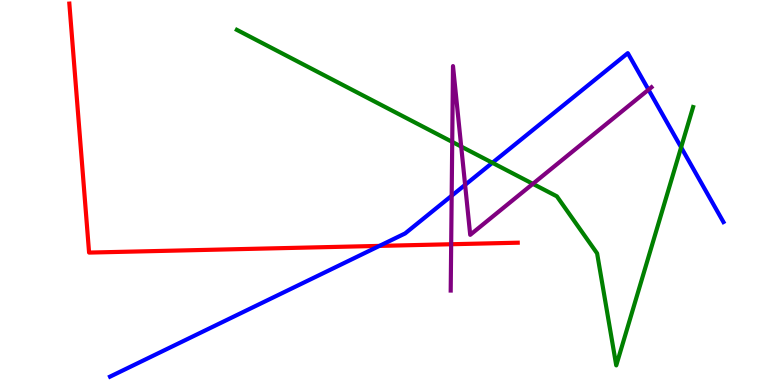[{'lines': ['blue', 'red'], 'intersections': [{'x': 4.9, 'y': 3.61}]}, {'lines': ['green', 'red'], 'intersections': []}, {'lines': ['purple', 'red'], 'intersections': [{'x': 5.82, 'y': 3.66}]}, {'lines': ['blue', 'green'], 'intersections': [{'x': 6.35, 'y': 5.77}, {'x': 8.79, 'y': 6.17}]}, {'lines': ['blue', 'purple'], 'intersections': [{'x': 5.83, 'y': 4.92}, {'x': 6.0, 'y': 5.2}, {'x': 8.37, 'y': 7.67}]}, {'lines': ['green', 'purple'], 'intersections': [{'x': 5.84, 'y': 6.31}, {'x': 5.95, 'y': 6.19}, {'x': 6.88, 'y': 5.22}]}]